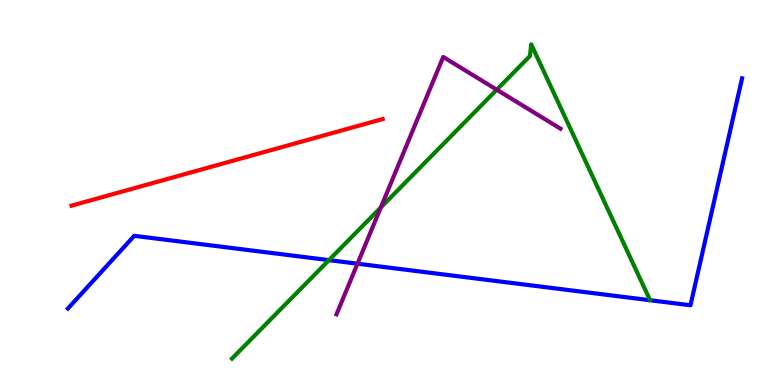[{'lines': ['blue', 'red'], 'intersections': []}, {'lines': ['green', 'red'], 'intersections': []}, {'lines': ['purple', 'red'], 'intersections': []}, {'lines': ['blue', 'green'], 'intersections': [{'x': 4.24, 'y': 3.24}]}, {'lines': ['blue', 'purple'], 'intersections': [{'x': 4.61, 'y': 3.15}]}, {'lines': ['green', 'purple'], 'intersections': [{'x': 4.91, 'y': 4.61}, {'x': 6.41, 'y': 7.67}]}]